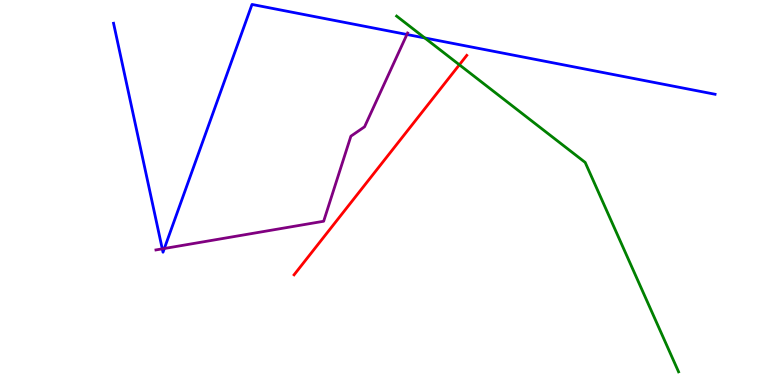[{'lines': ['blue', 'red'], 'intersections': []}, {'lines': ['green', 'red'], 'intersections': [{'x': 5.93, 'y': 8.32}]}, {'lines': ['purple', 'red'], 'intersections': []}, {'lines': ['blue', 'green'], 'intersections': [{'x': 5.48, 'y': 9.01}]}, {'lines': ['blue', 'purple'], 'intersections': [{'x': 2.09, 'y': 3.54}, {'x': 2.12, 'y': 3.55}, {'x': 5.25, 'y': 9.1}]}, {'lines': ['green', 'purple'], 'intersections': []}]